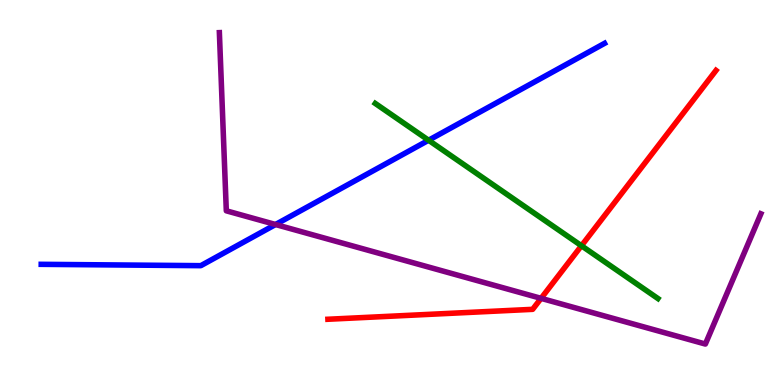[{'lines': ['blue', 'red'], 'intersections': []}, {'lines': ['green', 'red'], 'intersections': [{'x': 7.5, 'y': 3.62}]}, {'lines': ['purple', 'red'], 'intersections': [{'x': 6.98, 'y': 2.25}]}, {'lines': ['blue', 'green'], 'intersections': [{'x': 5.53, 'y': 6.36}]}, {'lines': ['blue', 'purple'], 'intersections': [{'x': 3.56, 'y': 4.17}]}, {'lines': ['green', 'purple'], 'intersections': []}]